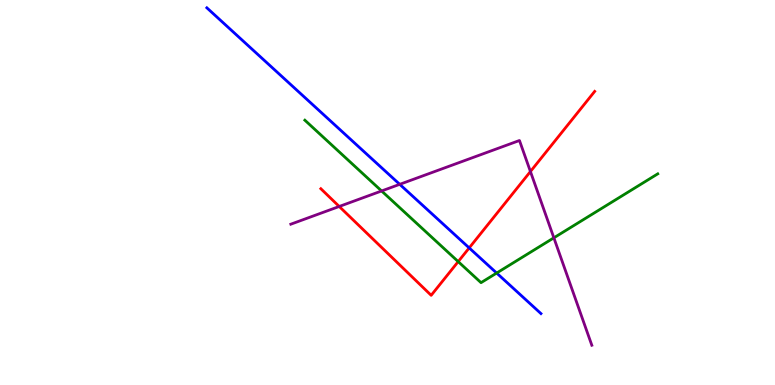[{'lines': ['blue', 'red'], 'intersections': [{'x': 6.05, 'y': 3.56}]}, {'lines': ['green', 'red'], 'intersections': [{'x': 5.91, 'y': 3.2}]}, {'lines': ['purple', 'red'], 'intersections': [{'x': 4.38, 'y': 4.64}, {'x': 6.84, 'y': 5.54}]}, {'lines': ['blue', 'green'], 'intersections': [{'x': 6.41, 'y': 2.91}]}, {'lines': ['blue', 'purple'], 'intersections': [{'x': 5.16, 'y': 5.21}]}, {'lines': ['green', 'purple'], 'intersections': [{'x': 4.92, 'y': 5.04}, {'x': 7.15, 'y': 3.82}]}]